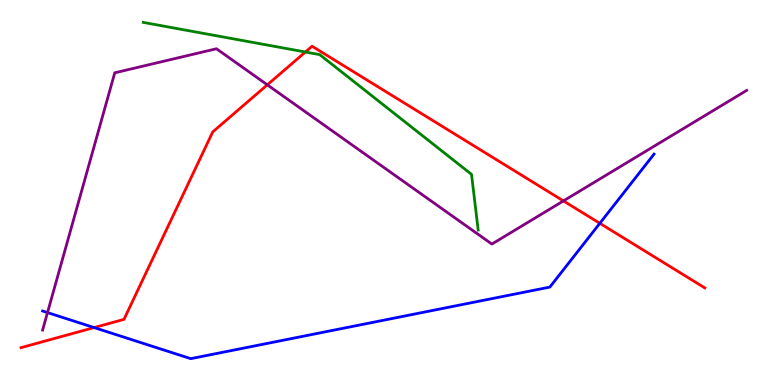[{'lines': ['blue', 'red'], 'intersections': [{'x': 1.21, 'y': 1.49}, {'x': 7.74, 'y': 4.2}]}, {'lines': ['green', 'red'], 'intersections': [{'x': 3.94, 'y': 8.65}]}, {'lines': ['purple', 'red'], 'intersections': [{'x': 3.45, 'y': 7.8}, {'x': 7.27, 'y': 4.78}]}, {'lines': ['blue', 'green'], 'intersections': []}, {'lines': ['blue', 'purple'], 'intersections': [{'x': 0.613, 'y': 1.88}]}, {'lines': ['green', 'purple'], 'intersections': []}]